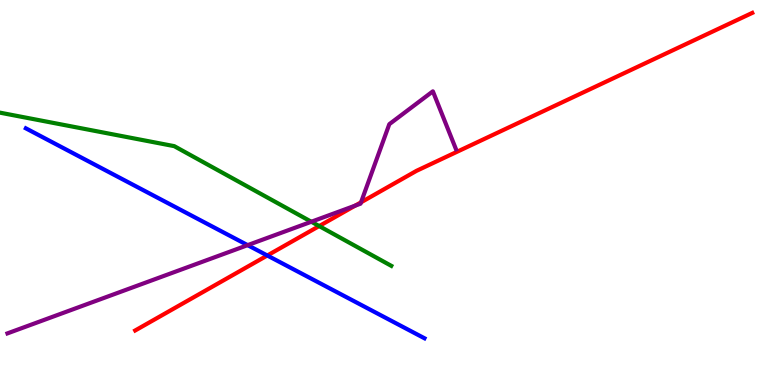[{'lines': ['blue', 'red'], 'intersections': [{'x': 3.45, 'y': 3.36}]}, {'lines': ['green', 'red'], 'intersections': [{'x': 4.12, 'y': 4.13}]}, {'lines': ['purple', 'red'], 'intersections': [{'x': 4.58, 'y': 4.66}, {'x': 4.66, 'y': 4.75}]}, {'lines': ['blue', 'green'], 'intersections': []}, {'lines': ['blue', 'purple'], 'intersections': [{'x': 3.2, 'y': 3.63}]}, {'lines': ['green', 'purple'], 'intersections': [{'x': 4.02, 'y': 4.24}]}]